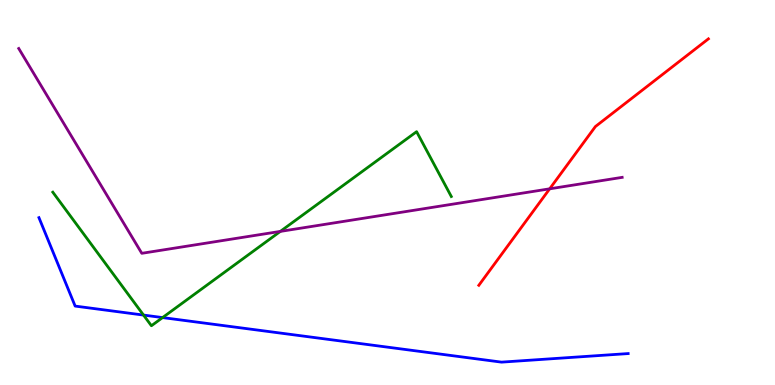[{'lines': ['blue', 'red'], 'intersections': []}, {'lines': ['green', 'red'], 'intersections': []}, {'lines': ['purple', 'red'], 'intersections': [{'x': 7.09, 'y': 5.1}]}, {'lines': ['blue', 'green'], 'intersections': [{'x': 1.85, 'y': 1.82}, {'x': 2.1, 'y': 1.75}]}, {'lines': ['blue', 'purple'], 'intersections': []}, {'lines': ['green', 'purple'], 'intersections': [{'x': 3.62, 'y': 3.99}]}]